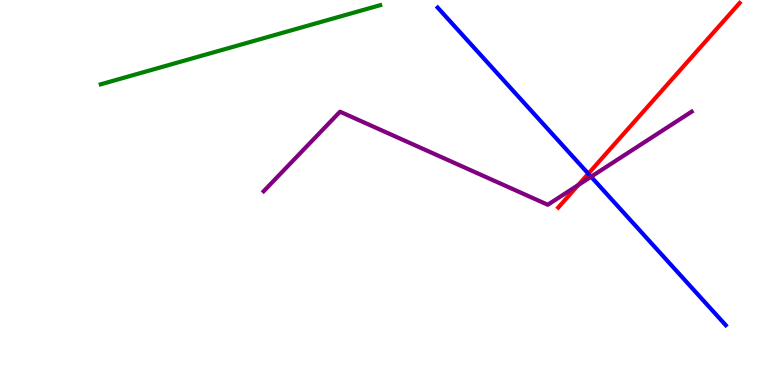[{'lines': ['blue', 'red'], 'intersections': [{'x': 7.59, 'y': 5.49}]}, {'lines': ['green', 'red'], 'intersections': []}, {'lines': ['purple', 'red'], 'intersections': [{'x': 7.46, 'y': 5.19}]}, {'lines': ['blue', 'green'], 'intersections': []}, {'lines': ['blue', 'purple'], 'intersections': [{'x': 7.63, 'y': 5.41}]}, {'lines': ['green', 'purple'], 'intersections': []}]